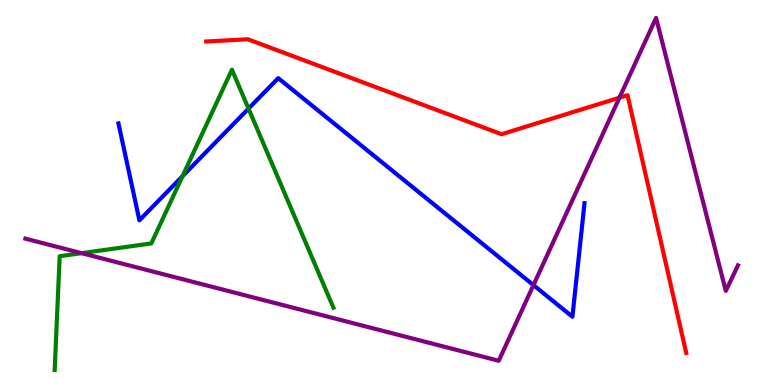[{'lines': ['blue', 'red'], 'intersections': []}, {'lines': ['green', 'red'], 'intersections': []}, {'lines': ['purple', 'red'], 'intersections': [{'x': 7.99, 'y': 7.46}]}, {'lines': ['blue', 'green'], 'intersections': [{'x': 2.36, 'y': 5.42}, {'x': 3.21, 'y': 7.18}]}, {'lines': ['blue', 'purple'], 'intersections': [{'x': 6.88, 'y': 2.59}]}, {'lines': ['green', 'purple'], 'intersections': [{'x': 1.05, 'y': 3.42}]}]